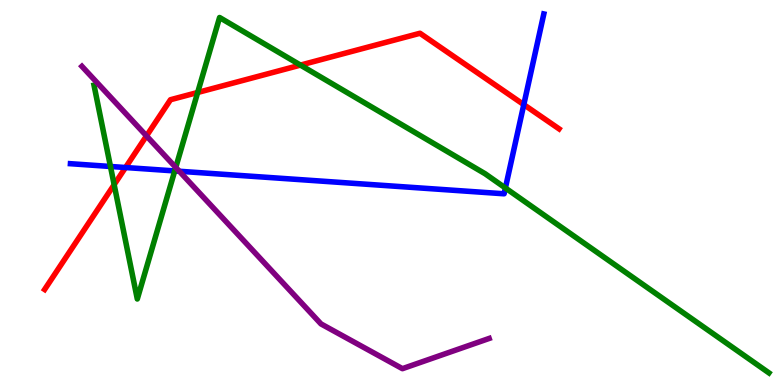[{'lines': ['blue', 'red'], 'intersections': [{'x': 1.62, 'y': 5.65}, {'x': 6.76, 'y': 7.28}]}, {'lines': ['green', 'red'], 'intersections': [{'x': 1.47, 'y': 5.2}, {'x': 2.55, 'y': 7.6}, {'x': 3.88, 'y': 8.31}]}, {'lines': ['purple', 'red'], 'intersections': [{'x': 1.89, 'y': 6.47}]}, {'lines': ['blue', 'green'], 'intersections': [{'x': 1.43, 'y': 5.68}, {'x': 2.25, 'y': 5.56}, {'x': 6.52, 'y': 5.12}]}, {'lines': ['blue', 'purple'], 'intersections': [{'x': 2.31, 'y': 5.55}]}, {'lines': ['green', 'purple'], 'intersections': [{'x': 2.27, 'y': 5.65}]}]